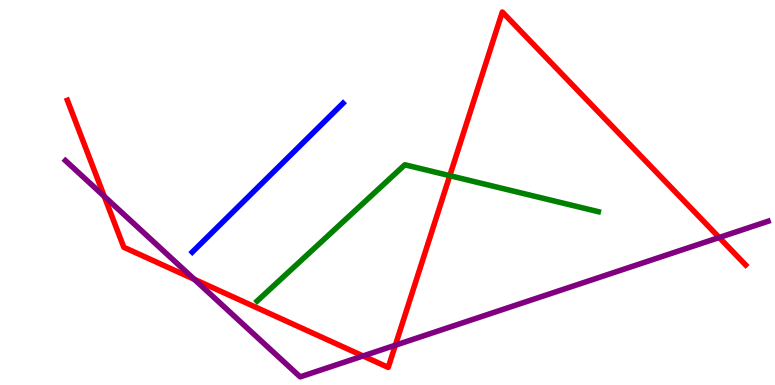[{'lines': ['blue', 'red'], 'intersections': []}, {'lines': ['green', 'red'], 'intersections': [{'x': 5.8, 'y': 5.44}]}, {'lines': ['purple', 'red'], 'intersections': [{'x': 1.35, 'y': 4.9}, {'x': 2.51, 'y': 2.75}, {'x': 4.68, 'y': 0.754}, {'x': 5.1, 'y': 1.03}, {'x': 9.28, 'y': 3.83}]}, {'lines': ['blue', 'green'], 'intersections': []}, {'lines': ['blue', 'purple'], 'intersections': []}, {'lines': ['green', 'purple'], 'intersections': []}]